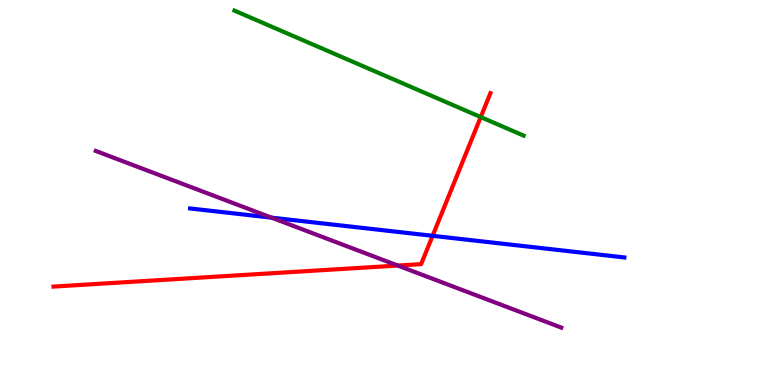[{'lines': ['blue', 'red'], 'intersections': [{'x': 5.58, 'y': 3.87}]}, {'lines': ['green', 'red'], 'intersections': [{'x': 6.2, 'y': 6.96}]}, {'lines': ['purple', 'red'], 'intersections': [{'x': 5.13, 'y': 3.1}]}, {'lines': ['blue', 'green'], 'intersections': []}, {'lines': ['blue', 'purple'], 'intersections': [{'x': 3.5, 'y': 4.35}]}, {'lines': ['green', 'purple'], 'intersections': []}]